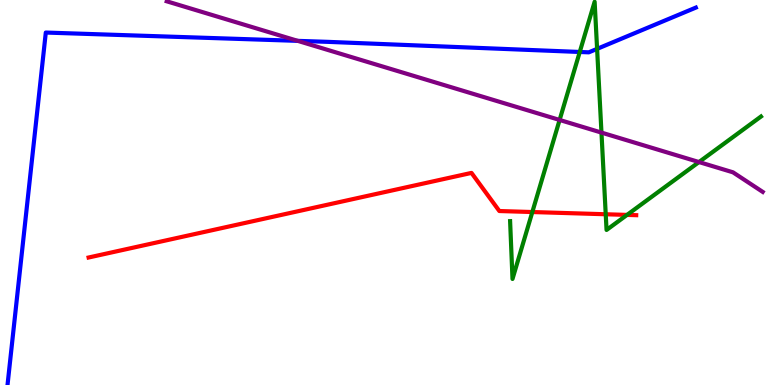[{'lines': ['blue', 'red'], 'intersections': []}, {'lines': ['green', 'red'], 'intersections': [{'x': 6.87, 'y': 4.49}, {'x': 7.82, 'y': 4.43}, {'x': 8.09, 'y': 4.42}]}, {'lines': ['purple', 'red'], 'intersections': []}, {'lines': ['blue', 'green'], 'intersections': [{'x': 7.48, 'y': 8.65}, {'x': 7.7, 'y': 8.73}]}, {'lines': ['blue', 'purple'], 'intersections': [{'x': 3.84, 'y': 8.94}]}, {'lines': ['green', 'purple'], 'intersections': [{'x': 7.22, 'y': 6.88}, {'x': 7.76, 'y': 6.56}, {'x': 9.02, 'y': 5.79}]}]